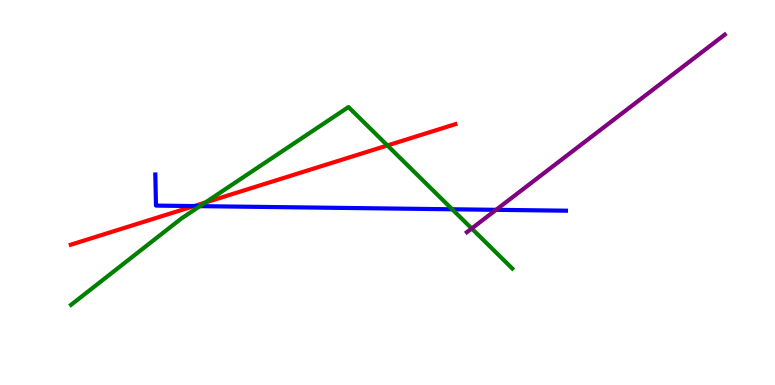[{'lines': ['blue', 'red'], 'intersections': [{'x': 2.5, 'y': 4.65}]}, {'lines': ['green', 'red'], 'intersections': [{'x': 2.65, 'y': 4.74}, {'x': 5.0, 'y': 6.22}]}, {'lines': ['purple', 'red'], 'intersections': []}, {'lines': ['blue', 'green'], 'intersections': [{'x': 2.58, 'y': 4.65}, {'x': 5.83, 'y': 4.56}]}, {'lines': ['blue', 'purple'], 'intersections': [{'x': 6.4, 'y': 4.55}]}, {'lines': ['green', 'purple'], 'intersections': [{'x': 6.09, 'y': 4.07}]}]